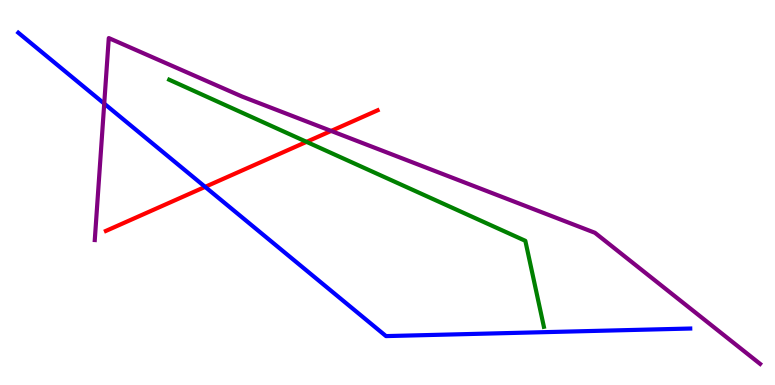[{'lines': ['blue', 'red'], 'intersections': [{'x': 2.65, 'y': 5.15}]}, {'lines': ['green', 'red'], 'intersections': [{'x': 3.96, 'y': 6.32}]}, {'lines': ['purple', 'red'], 'intersections': [{'x': 4.27, 'y': 6.6}]}, {'lines': ['blue', 'green'], 'intersections': []}, {'lines': ['blue', 'purple'], 'intersections': [{'x': 1.34, 'y': 7.31}]}, {'lines': ['green', 'purple'], 'intersections': []}]